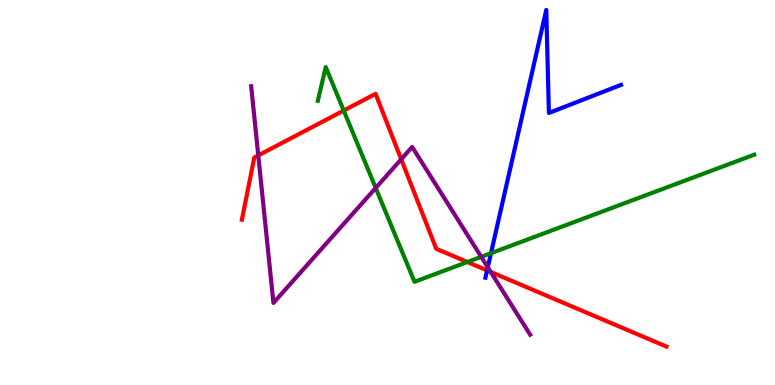[{'lines': ['blue', 'red'], 'intersections': [{'x': 6.29, 'y': 2.98}]}, {'lines': ['green', 'red'], 'intersections': [{'x': 4.44, 'y': 7.13}, {'x': 6.03, 'y': 3.19}]}, {'lines': ['purple', 'red'], 'intersections': [{'x': 3.33, 'y': 5.96}, {'x': 5.18, 'y': 5.86}, {'x': 6.33, 'y': 2.94}]}, {'lines': ['blue', 'green'], 'intersections': [{'x': 6.34, 'y': 3.42}]}, {'lines': ['blue', 'purple'], 'intersections': [{'x': 6.29, 'y': 3.06}]}, {'lines': ['green', 'purple'], 'intersections': [{'x': 4.85, 'y': 5.12}, {'x': 6.21, 'y': 3.33}]}]